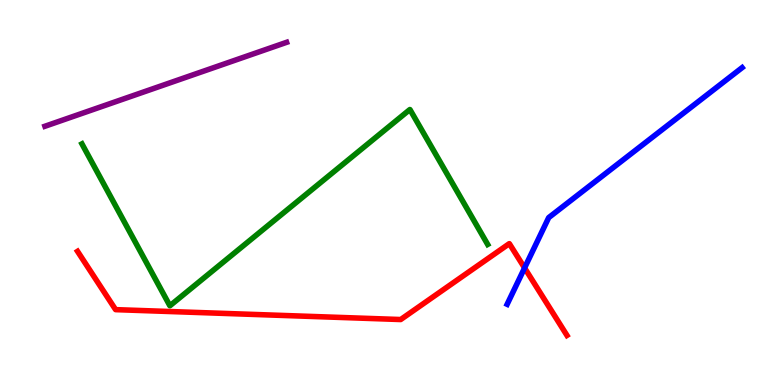[{'lines': ['blue', 'red'], 'intersections': [{'x': 6.77, 'y': 3.04}]}, {'lines': ['green', 'red'], 'intersections': []}, {'lines': ['purple', 'red'], 'intersections': []}, {'lines': ['blue', 'green'], 'intersections': []}, {'lines': ['blue', 'purple'], 'intersections': []}, {'lines': ['green', 'purple'], 'intersections': []}]